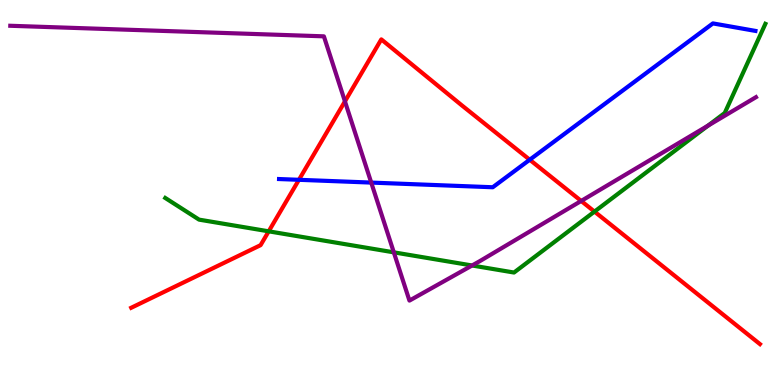[{'lines': ['blue', 'red'], 'intersections': [{'x': 3.86, 'y': 5.33}, {'x': 6.84, 'y': 5.85}]}, {'lines': ['green', 'red'], 'intersections': [{'x': 3.47, 'y': 3.99}, {'x': 7.67, 'y': 4.5}]}, {'lines': ['purple', 'red'], 'intersections': [{'x': 4.45, 'y': 7.37}, {'x': 7.5, 'y': 4.78}]}, {'lines': ['blue', 'green'], 'intersections': []}, {'lines': ['blue', 'purple'], 'intersections': [{'x': 4.79, 'y': 5.26}]}, {'lines': ['green', 'purple'], 'intersections': [{'x': 5.08, 'y': 3.45}, {'x': 6.09, 'y': 3.1}, {'x': 9.14, 'y': 6.74}]}]